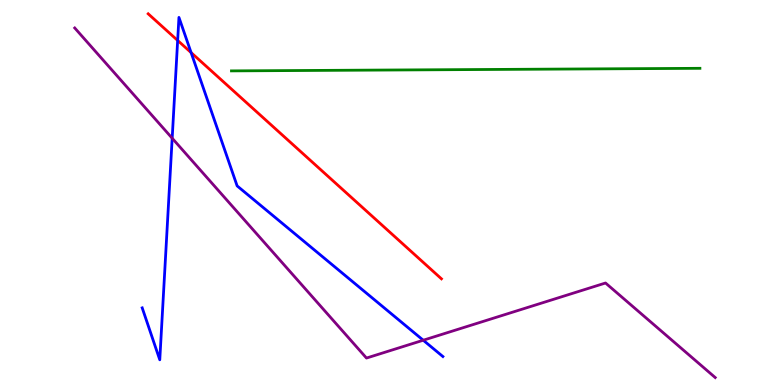[{'lines': ['blue', 'red'], 'intersections': [{'x': 2.29, 'y': 8.95}, {'x': 2.47, 'y': 8.63}]}, {'lines': ['green', 'red'], 'intersections': []}, {'lines': ['purple', 'red'], 'intersections': []}, {'lines': ['blue', 'green'], 'intersections': []}, {'lines': ['blue', 'purple'], 'intersections': [{'x': 2.22, 'y': 6.41}, {'x': 5.46, 'y': 1.16}]}, {'lines': ['green', 'purple'], 'intersections': []}]